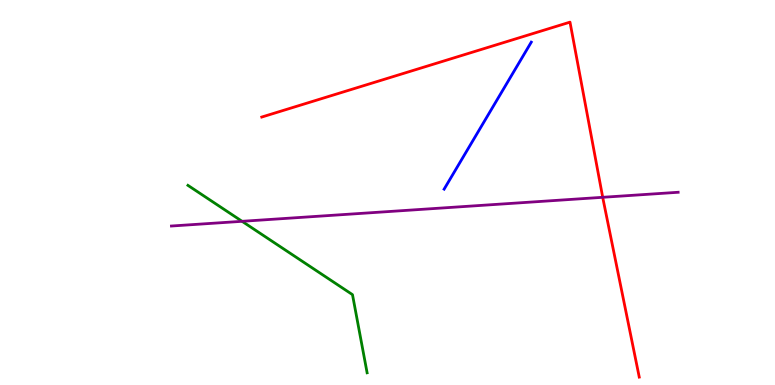[{'lines': ['blue', 'red'], 'intersections': []}, {'lines': ['green', 'red'], 'intersections': []}, {'lines': ['purple', 'red'], 'intersections': [{'x': 7.78, 'y': 4.88}]}, {'lines': ['blue', 'green'], 'intersections': []}, {'lines': ['blue', 'purple'], 'intersections': []}, {'lines': ['green', 'purple'], 'intersections': [{'x': 3.12, 'y': 4.25}]}]